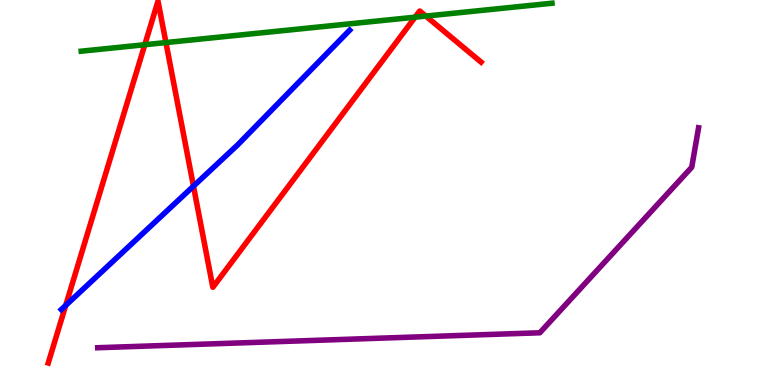[{'lines': ['blue', 'red'], 'intersections': [{'x': 0.848, 'y': 2.07}, {'x': 2.5, 'y': 5.16}]}, {'lines': ['green', 'red'], 'intersections': [{'x': 1.87, 'y': 8.84}, {'x': 2.14, 'y': 8.89}, {'x': 5.36, 'y': 9.55}, {'x': 5.49, 'y': 9.58}]}, {'lines': ['purple', 'red'], 'intersections': []}, {'lines': ['blue', 'green'], 'intersections': []}, {'lines': ['blue', 'purple'], 'intersections': []}, {'lines': ['green', 'purple'], 'intersections': []}]